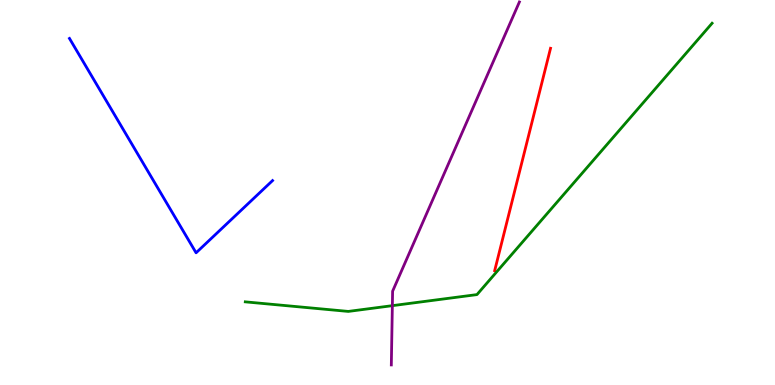[{'lines': ['blue', 'red'], 'intersections': []}, {'lines': ['green', 'red'], 'intersections': []}, {'lines': ['purple', 'red'], 'intersections': []}, {'lines': ['blue', 'green'], 'intersections': []}, {'lines': ['blue', 'purple'], 'intersections': []}, {'lines': ['green', 'purple'], 'intersections': [{'x': 5.06, 'y': 2.06}]}]